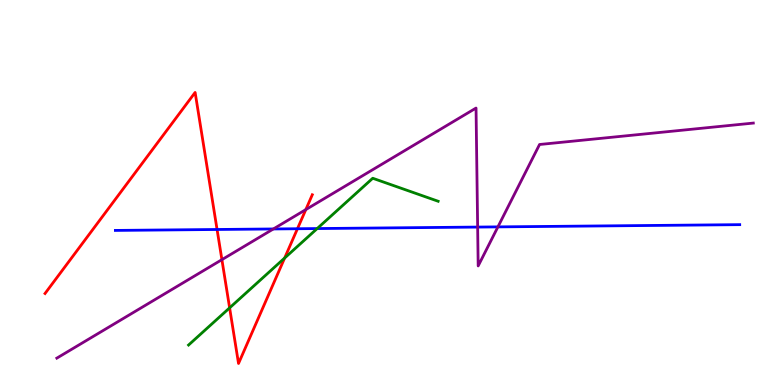[{'lines': ['blue', 'red'], 'intersections': [{'x': 2.8, 'y': 4.04}, {'x': 3.84, 'y': 4.06}]}, {'lines': ['green', 'red'], 'intersections': [{'x': 2.96, 'y': 2.0}, {'x': 3.67, 'y': 3.3}]}, {'lines': ['purple', 'red'], 'intersections': [{'x': 2.86, 'y': 3.26}, {'x': 3.95, 'y': 4.56}]}, {'lines': ['blue', 'green'], 'intersections': [{'x': 4.09, 'y': 4.06}]}, {'lines': ['blue', 'purple'], 'intersections': [{'x': 3.53, 'y': 4.05}, {'x': 6.16, 'y': 4.1}, {'x': 6.42, 'y': 4.11}]}, {'lines': ['green', 'purple'], 'intersections': []}]